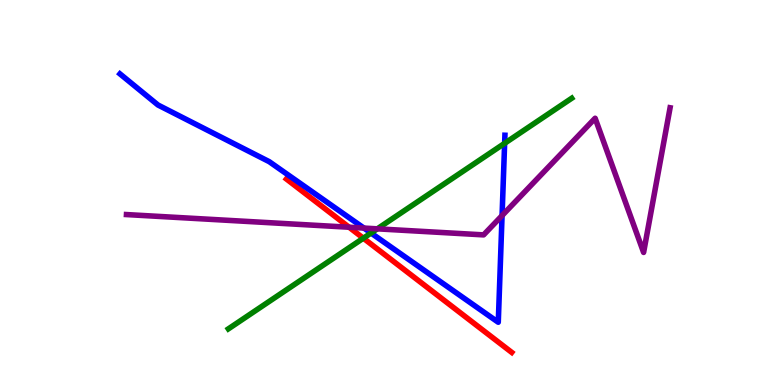[{'lines': ['blue', 'red'], 'intersections': []}, {'lines': ['green', 'red'], 'intersections': [{'x': 4.69, 'y': 3.81}]}, {'lines': ['purple', 'red'], 'intersections': [{'x': 4.5, 'y': 4.1}]}, {'lines': ['blue', 'green'], 'intersections': [{'x': 4.79, 'y': 3.95}, {'x': 6.51, 'y': 6.28}]}, {'lines': ['blue', 'purple'], 'intersections': [{'x': 4.7, 'y': 4.08}, {'x': 6.48, 'y': 4.4}]}, {'lines': ['green', 'purple'], 'intersections': [{'x': 4.87, 'y': 4.06}]}]